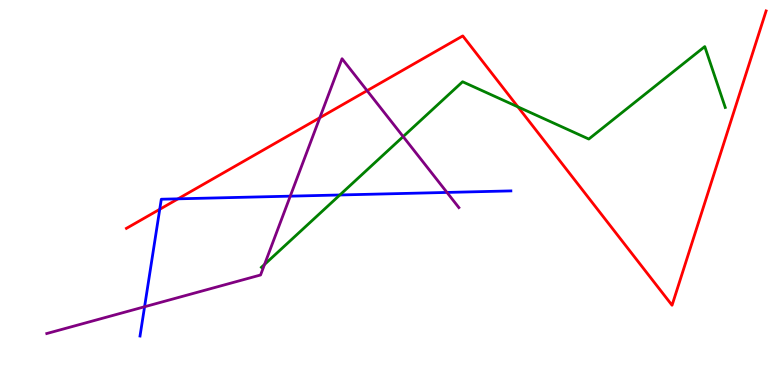[{'lines': ['blue', 'red'], 'intersections': [{'x': 2.06, 'y': 4.56}, {'x': 2.3, 'y': 4.84}]}, {'lines': ['green', 'red'], 'intersections': [{'x': 6.68, 'y': 7.22}]}, {'lines': ['purple', 'red'], 'intersections': [{'x': 4.13, 'y': 6.94}, {'x': 4.74, 'y': 7.65}]}, {'lines': ['blue', 'green'], 'intersections': [{'x': 4.39, 'y': 4.94}]}, {'lines': ['blue', 'purple'], 'intersections': [{'x': 1.87, 'y': 2.03}, {'x': 3.75, 'y': 4.9}, {'x': 5.77, 'y': 5.0}]}, {'lines': ['green', 'purple'], 'intersections': [{'x': 3.41, 'y': 3.13}, {'x': 5.2, 'y': 6.45}]}]